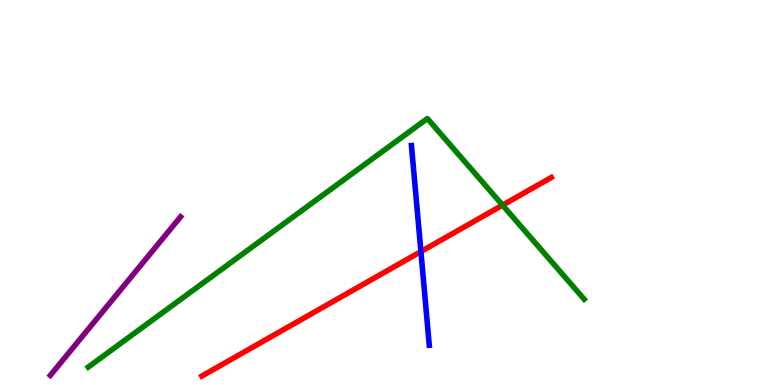[{'lines': ['blue', 'red'], 'intersections': [{'x': 5.43, 'y': 3.47}]}, {'lines': ['green', 'red'], 'intersections': [{'x': 6.48, 'y': 4.67}]}, {'lines': ['purple', 'red'], 'intersections': []}, {'lines': ['blue', 'green'], 'intersections': []}, {'lines': ['blue', 'purple'], 'intersections': []}, {'lines': ['green', 'purple'], 'intersections': []}]